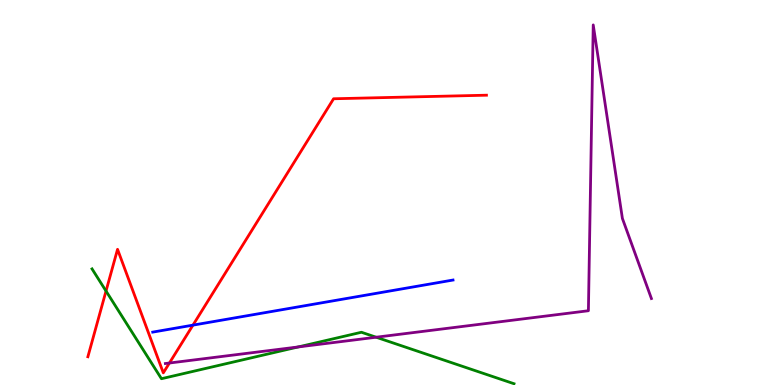[{'lines': ['blue', 'red'], 'intersections': [{'x': 2.49, 'y': 1.55}]}, {'lines': ['green', 'red'], 'intersections': [{'x': 1.37, 'y': 2.44}]}, {'lines': ['purple', 'red'], 'intersections': [{'x': 2.19, 'y': 0.571}]}, {'lines': ['blue', 'green'], 'intersections': []}, {'lines': ['blue', 'purple'], 'intersections': []}, {'lines': ['green', 'purple'], 'intersections': [{'x': 3.85, 'y': 0.988}, {'x': 4.85, 'y': 1.24}]}]